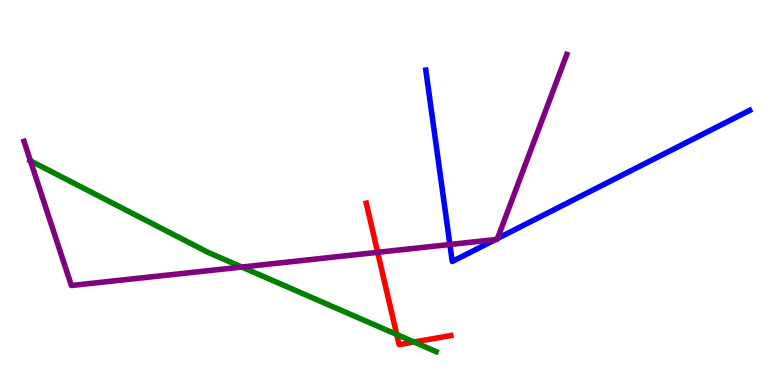[{'lines': ['blue', 'red'], 'intersections': []}, {'lines': ['green', 'red'], 'intersections': [{'x': 5.12, 'y': 1.31}, {'x': 5.34, 'y': 1.12}]}, {'lines': ['purple', 'red'], 'intersections': [{'x': 4.87, 'y': 3.45}]}, {'lines': ['blue', 'green'], 'intersections': []}, {'lines': ['blue', 'purple'], 'intersections': [{'x': 5.81, 'y': 3.65}, {'x': 6.39, 'y': 3.78}, {'x': 6.42, 'y': 3.8}]}, {'lines': ['green', 'purple'], 'intersections': [{'x': 0.393, 'y': 5.82}, {'x': 3.12, 'y': 3.06}]}]